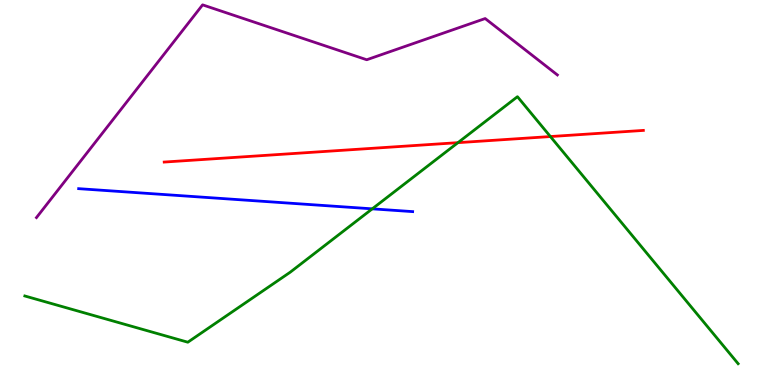[{'lines': ['blue', 'red'], 'intersections': []}, {'lines': ['green', 'red'], 'intersections': [{'x': 5.91, 'y': 6.29}, {'x': 7.1, 'y': 6.45}]}, {'lines': ['purple', 'red'], 'intersections': []}, {'lines': ['blue', 'green'], 'intersections': [{'x': 4.8, 'y': 4.58}]}, {'lines': ['blue', 'purple'], 'intersections': []}, {'lines': ['green', 'purple'], 'intersections': []}]